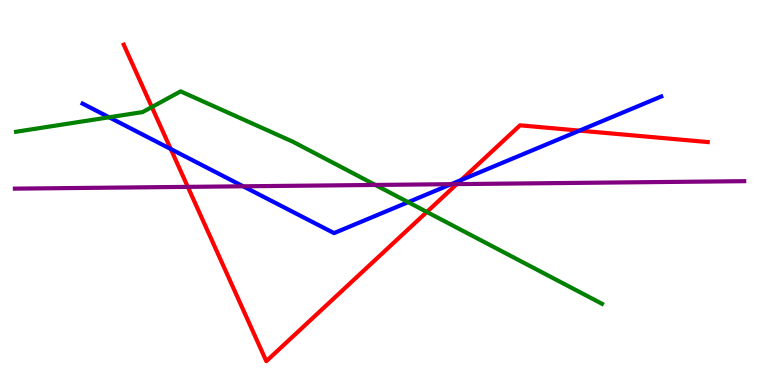[{'lines': ['blue', 'red'], 'intersections': [{'x': 2.2, 'y': 6.13}, {'x': 5.95, 'y': 5.32}, {'x': 7.48, 'y': 6.61}]}, {'lines': ['green', 'red'], 'intersections': [{'x': 1.96, 'y': 7.22}, {'x': 5.51, 'y': 4.49}]}, {'lines': ['purple', 'red'], 'intersections': [{'x': 2.42, 'y': 5.15}, {'x': 5.89, 'y': 5.22}]}, {'lines': ['blue', 'green'], 'intersections': [{'x': 1.41, 'y': 6.95}, {'x': 5.27, 'y': 4.75}]}, {'lines': ['blue', 'purple'], 'intersections': [{'x': 3.14, 'y': 5.16}, {'x': 5.82, 'y': 5.22}]}, {'lines': ['green', 'purple'], 'intersections': [{'x': 4.84, 'y': 5.2}]}]